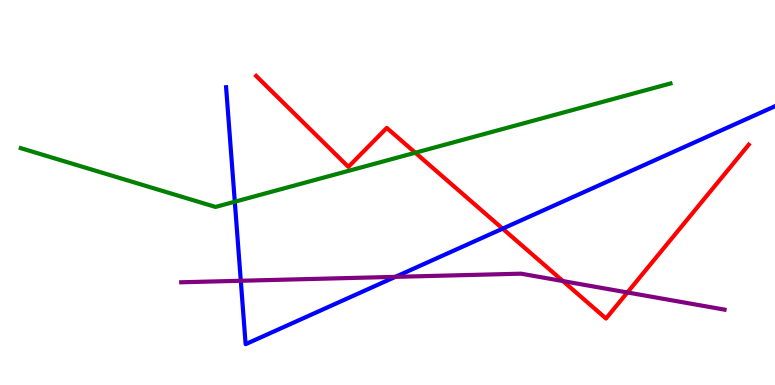[{'lines': ['blue', 'red'], 'intersections': [{'x': 6.49, 'y': 4.06}]}, {'lines': ['green', 'red'], 'intersections': [{'x': 5.36, 'y': 6.03}]}, {'lines': ['purple', 'red'], 'intersections': [{'x': 7.26, 'y': 2.7}, {'x': 8.1, 'y': 2.4}]}, {'lines': ['blue', 'green'], 'intersections': [{'x': 3.03, 'y': 4.76}]}, {'lines': ['blue', 'purple'], 'intersections': [{'x': 3.11, 'y': 2.71}, {'x': 5.1, 'y': 2.81}]}, {'lines': ['green', 'purple'], 'intersections': []}]